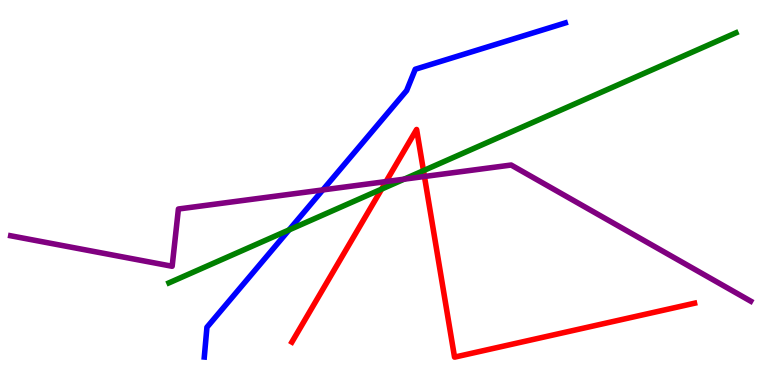[{'lines': ['blue', 'red'], 'intersections': []}, {'lines': ['green', 'red'], 'intersections': [{'x': 4.92, 'y': 5.09}, {'x': 5.46, 'y': 5.57}]}, {'lines': ['purple', 'red'], 'intersections': [{'x': 4.98, 'y': 5.28}, {'x': 5.48, 'y': 5.42}]}, {'lines': ['blue', 'green'], 'intersections': [{'x': 3.73, 'y': 4.03}]}, {'lines': ['blue', 'purple'], 'intersections': [{'x': 4.17, 'y': 5.07}]}, {'lines': ['green', 'purple'], 'intersections': [{'x': 5.21, 'y': 5.35}]}]